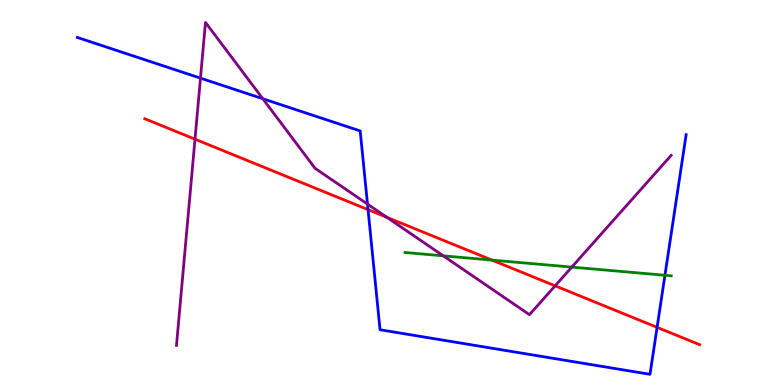[{'lines': ['blue', 'red'], 'intersections': [{'x': 4.75, 'y': 4.55}, {'x': 8.48, 'y': 1.5}]}, {'lines': ['green', 'red'], 'intersections': [{'x': 6.35, 'y': 3.24}]}, {'lines': ['purple', 'red'], 'intersections': [{'x': 2.52, 'y': 6.38}, {'x': 4.99, 'y': 4.36}, {'x': 7.16, 'y': 2.58}]}, {'lines': ['blue', 'green'], 'intersections': [{'x': 8.58, 'y': 2.85}]}, {'lines': ['blue', 'purple'], 'intersections': [{'x': 2.59, 'y': 7.97}, {'x': 3.39, 'y': 7.44}, {'x': 4.74, 'y': 4.7}]}, {'lines': ['green', 'purple'], 'intersections': [{'x': 5.72, 'y': 3.35}, {'x': 7.38, 'y': 3.06}]}]